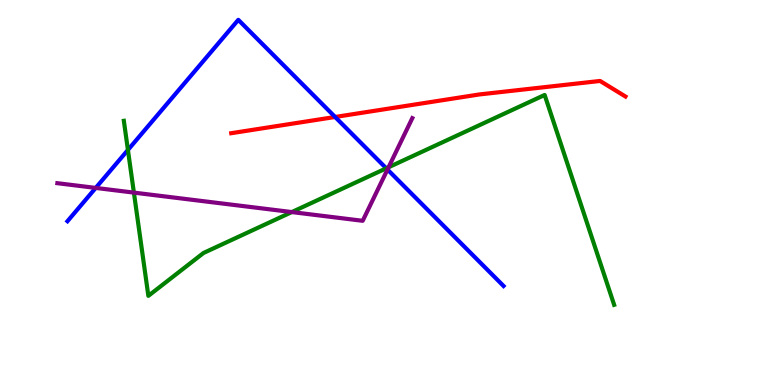[{'lines': ['blue', 'red'], 'intersections': [{'x': 4.32, 'y': 6.96}]}, {'lines': ['green', 'red'], 'intersections': []}, {'lines': ['purple', 'red'], 'intersections': []}, {'lines': ['blue', 'green'], 'intersections': [{'x': 1.65, 'y': 6.11}, {'x': 4.98, 'y': 5.63}]}, {'lines': ['blue', 'purple'], 'intersections': [{'x': 1.24, 'y': 5.12}, {'x': 5.0, 'y': 5.6}]}, {'lines': ['green', 'purple'], 'intersections': [{'x': 1.73, 'y': 5.0}, {'x': 3.77, 'y': 4.49}, {'x': 5.01, 'y': 5.66}]}]